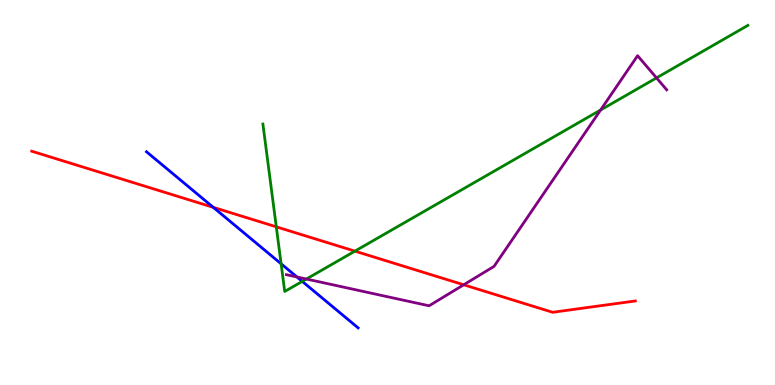[{'lines': ['blue', 'red'], 'intersections': [{'x': 2.75, 'y': 4.61}]}, {'lines': ['green', 'red'], 'intersections': [{'x': 3.57, 'y': 4.11}, {'x': 4.58, 'y': 3.48}]}, {'lines': ['purple', 'red'], 'intersections': [{'x': 5.98, 'y': 2.6}]}, {'lines': ['blue', 'green'], 'intersections': [{'x': 3.63, 'y': 3.15}, {'x': 3.9, 'y': 2.69}]}, {'lines': ['blue', 'purple'], 'intersections': [{'x': 3.83, 'y': 2.81}]}, {'lines': ['green', 'purple'], 'intersections': [{'x': 3.95, 'y': 2.75}, {'x': 7.75, 'y': 7.14}, {'x': 8.47, 'y': 7.98}]}]